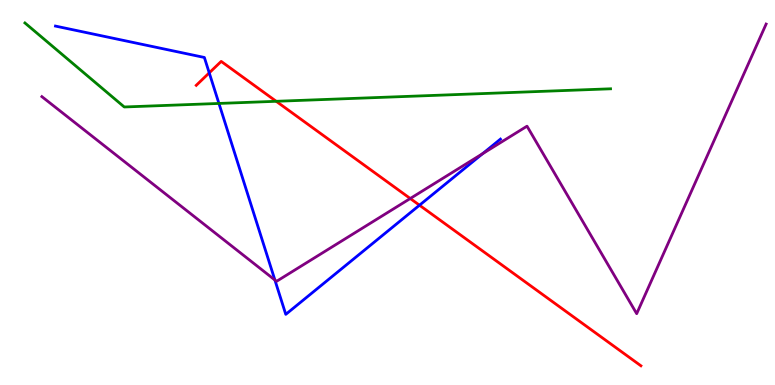[{'lines': ['blue', 'red'], 'intersections': [{'x': 2.7, 'y': 8.11}, {'x': 5.41, 'y': 4.67}]}, {'lines': ['green', 'red'], 'intersections': [{'x': 3.56, 'y': 7.37}]}, {'lines': ['purple', 'red'], 'intersections': [{'x': 5.29, 'y': 4.84}]}, {'lines': ['blue', 'green'], 'intersections': [{'x': 2.82, 'y': 7.31}]}, {'lines': ['blue', 'purple'], 'intersections': [{'x': 3.55, 'y': 2.73}, {'x': 6.23, 'y': 6.01}]}, {'lines': ['green', 'purple'], 'intersections': []}]